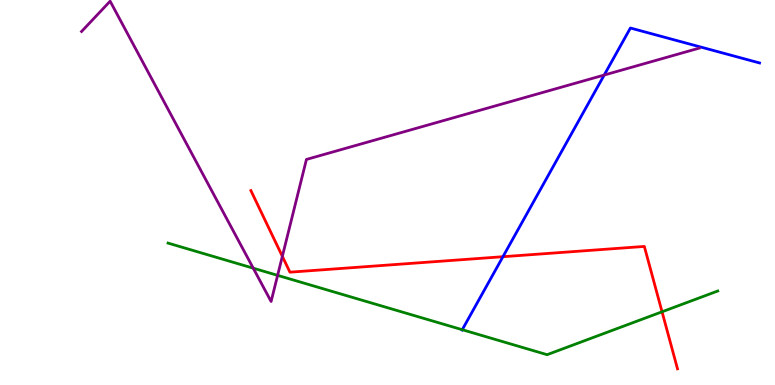[{'lines': ['blue', 'red'], 'intersections': [{'x': 6.49, 'y': 3.33}]}, {'lines': ['green', 'red'], 'intersections': [{'x': 8.54, 'y': 1.9}]}, {'lines': ['purple', 'red'], 'intersections': [{'x': 3.64, 'y': 3.34}]}, {'lines': ['blue', 'green'], 'intersections': [{'x': 5.96, 'y': 1.44}]}, {'lines': ['blue', 'purple'], 'intersections': [{'x': 7.8, 'y': 8.05}]}, {'lines': ['green', 'purple'], 'intersections': [{'x': 3.27, 'y': 3.03}, {'x': 3.58, 'y': 2.85}]}]